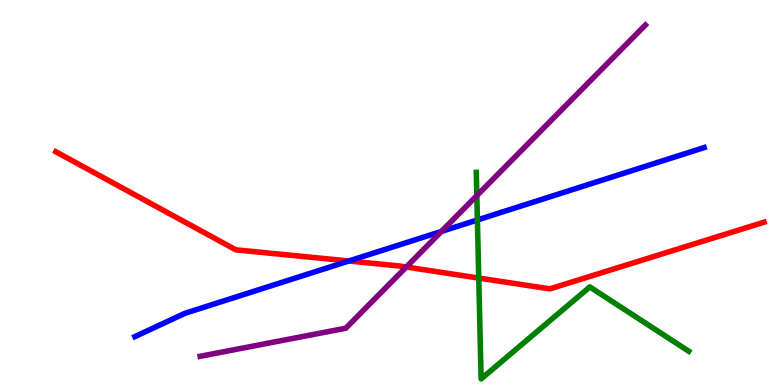[{'lines': ['blue', 'red'], 'intersections': [{'x': 4.5, 'y': 3.22}]}, {'lines': ['green', 'red'], 'intersections': [{'x': 6.18, 'y': 2.78}]}, {'lines': ['purple', 'red'], 'intersections': [{'x': 5.24, 'y': 3.06}]}, {'lines': ['blue', 'green'], 'intersections': [{'x': 6.16, 'y': 4.29}]}, {'lines': ['blue', 'purple'], 'intersections': [{'x': 5.7, 'y': 3.99}]}, {'lines': ['green', 'purple'], 'intersections': [{'x': 6.15, 'y': 4.92}]}]